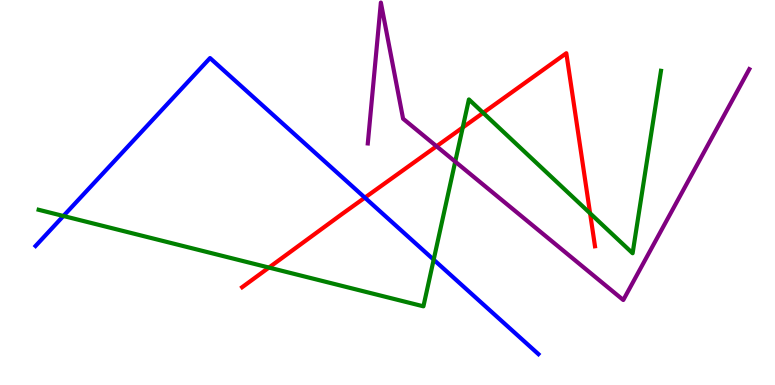[{'lines': ['blue', 'red'], 'intersections': [{'x': 4.71, 'y': 4.87}]}, {'lines': ['green', 'red'], 'intersections': [{'x': 3.47, 'y': 3.05}, {'x': 5.97, 'y': 6.69}, {'x': 6.23, 'y': 7.07}, {'x': 7.61, 'y': 4.46}]}, {'lines': ['purple', 'red'], 'intersections': [{'x': 5.63, 'y': 6.2}]}, {'lines': ['blue', 'green'], 'intersections': [{'x': 0.818, 'y': 4.39}, {'x': 5.6, 'y': 3.25}]}, {'lines': ['blue', 'purple'], 'intersections': []}, {'lines': ['green', 'purple'], 'intersections': [{'x': 5.87, 'y': 5.8}]}]